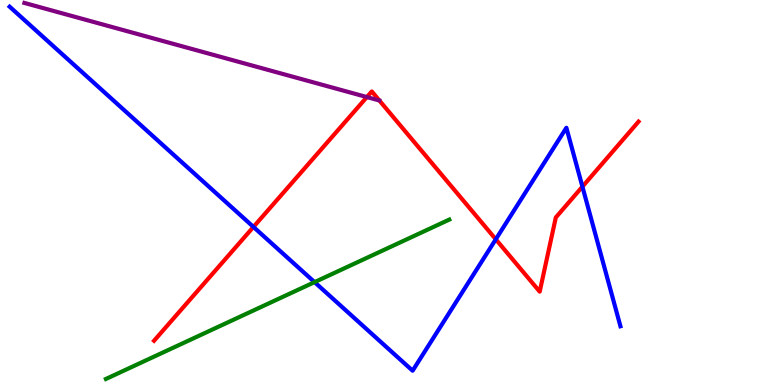[{'lines': ['blue', 'red'], 'intersections': [{'x': 3.27, 'y': 4.11}, {'x': 6.4, 'y': 3.78}, {'x': 7.52, 'y': 5.15}]}, {'lines': ['green', 'red'], 'intersections': []}, {'lines': ['purple', 'red'], 'intersections': [{'x': 4.73, 'y': 7.48}]}, {'lines': ['blue', 'green'], 'intersections': [{'x': 4.06, 'y': 2.67}]}, {'lines': ['blue', 'purple'], 'intersections': []}, {'lines': ['green', 'purple'], 'intersections': []}]